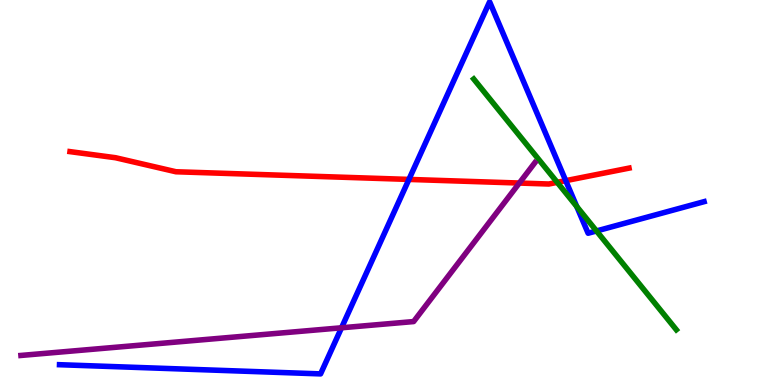[{'lines': ['blue', 'red'], 'intersections': [{'x': 5.28, 'y': 5.34}, {'x': 7.3, 'y': 5.31}]}, {'lines': ['green', 'red'], 'intersections': [{'x': 7.19, 'y': 5.26}]}, {'lines': ['purple', 'red'], 'intersections': [{'x': 6.7, 'y': 5.25}]}, {'lines': ['blue', 'green'], 'intersections': [{'x': 7.44, 'y': 4.64}, {'x': 7.7, 'y': 4.0}]}, {'lines': ['blue', 'purple'], 'intersections': [{'x': 4.41, 'y': 1.49}]}, {'lines': ['green', 'purple'], 'intersections': []}]